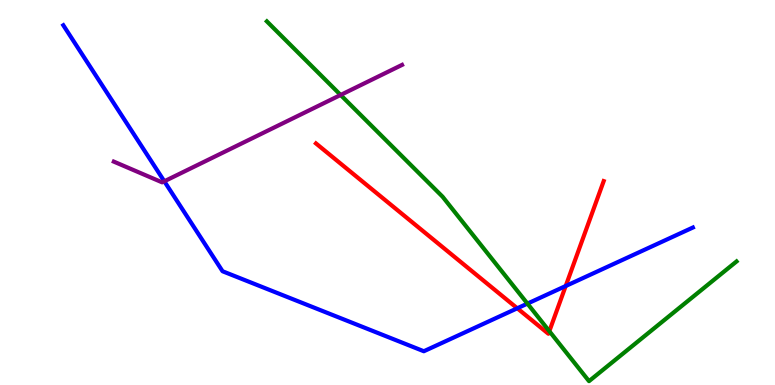[{'lines': ['blue', 'red'], 'intersections': [{'x': 6.67, 'y': 1.99}, {'x': 7.3, 'y': 2.57}]}, {'lines': ['green', 'red'], 'intersections': [{'x': 7.09, 'y': 1.4}]}, {'lines': ['purple', 'red'], 'intersections': []}, {'lines': ['blue', 'green'], 'intersections': [{'x': 6.81, 'y': 2.11}]}, {'lines': ['blue', 'purple'], 'intersections': [{'x': 2.12, 'y': 5.29}]}, {'lines': ['green', 'purple'], 'intersections': [{'x': 4.4, 'y': 7.53}]}]